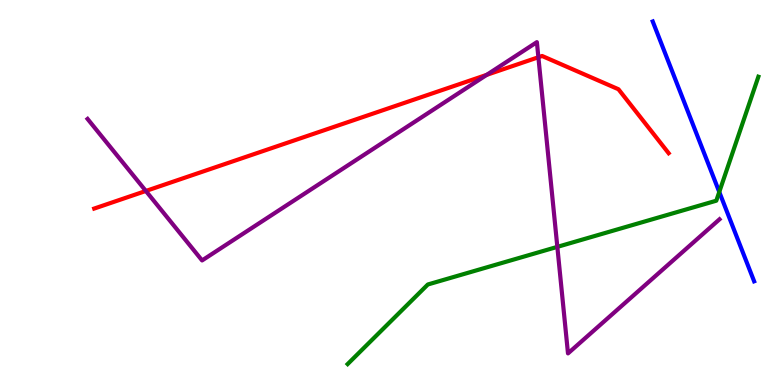[{'lines': ['blue', 'red'], 'intersections': []}, {'lines': ['green', 'red'], 'intersections': []}, {'lines': ['purple', 'red'], 'intersections': [{'x': 1.88, 'y': 5.04}, {'x': 6.28, 'y': 8.06}, {'x': 6.95, 'y': 8.51}]}, {'lines': ['blue', 'green'], 'intersections': [{'x': 9.28, 'y': 5.01}]}, {'lines': ['blue', 'purple'], 'intersections': []}, {'lines': ['green', 'purple'], 'intersections': [{'x': 7.19, 'y': 3.59}]}]